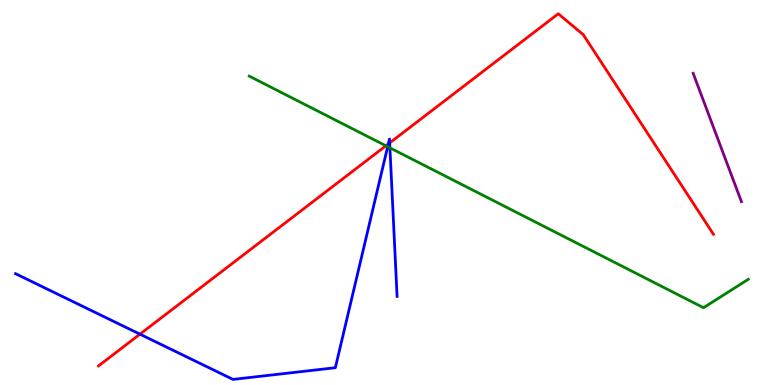[{'lines': ['blue', 'red'], 'intersections': [{'x': 1.81, 'y': 1.32}, {'x': 5.01, 'y': 6.26}, {'x': 5.03, 'y': 6.29}]}, {'lines': ['green', 'red'], 'intersections': [{'x': 4.98, 'y': 6.21}]}, {'lines': ['purple', 'red'], 'intersections': []}, {'lines': ['blue', 'green'], 'intersections': [{'x': 5.0, 'y': 6.19}, {'x': 5.03, 'y': 6.16}]}, {'lines': ['blue', 'purple'], 'intersections': []}, {'lines': ['green', 'purple'], 'intersections': []}]